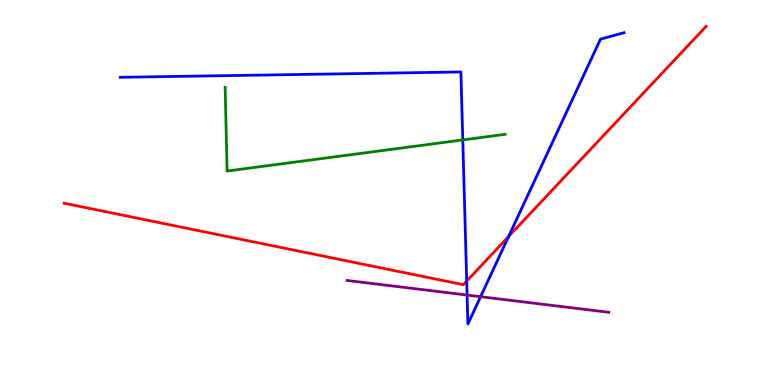[{'lines': ['blue', 'red'], 'intersections': [{'x': 6.02, 'y': 2.7}, {'x': 6.56, 'y': 3.86}]}, {'lines': ['green', 'red'], 'intersections': []}, {'lines': ['purple', 'red'], 'intersections': []}, {'lines': ['blue', 'green'], 'intersections': [{'x': 5.97, 'y': 6.37}]}, {'lines': ['blue', 'purple'], 'intersections': [{'x': 6.03, 'y': 2.34}, {'x': 6.2, 'y': 2.29}]}, {'lines': ['green', 'purple'], 'intersections': []}]